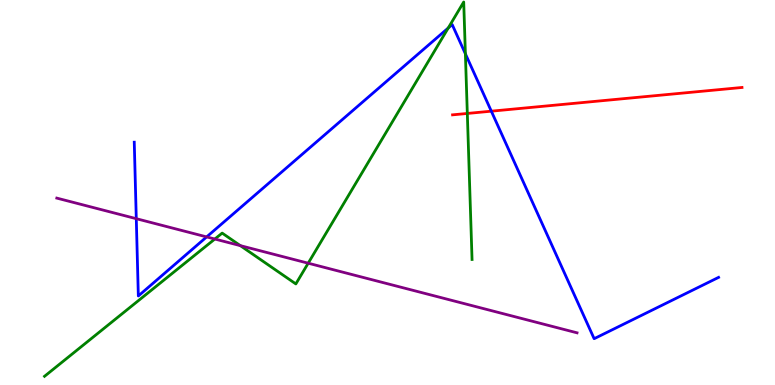[{'lines': ['blue', 'red'], 'intersections': [{'x': 6.34, 'y': 7.11}]}, {'lines': ['green', 'red'], 'intersections': [{'x': 6.03, 'y': 7.05}]}, {'lines': ['purple', 'red'], 'intersections': []}, {'lines': ['blue', 'green'], 'intersections': [{'x': 5.78, 'y': 9.27}, {'x': 6.0, 'y': 8.6}]}, {'lines': ['blue', 'purple'], 'intersections': [{'x': 1.76, 'y': 4.32}, {'x': 2.67, 'y': 3.85}]}, {'lines': ['green', 'purple'], 'intersections': [{'x': 2.77, 'y': 3.79}, {'x': 3.1, 'y': 3.62}, {'x': 3.98, 'y': 3.16}]}]